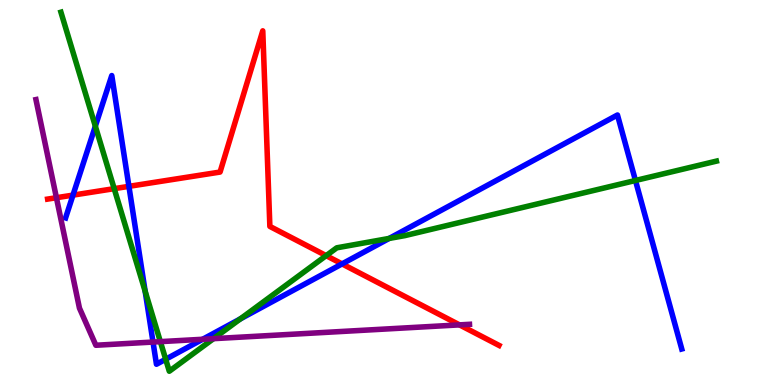[{'lines': ['blue', 'red'], 'intersections': [{'x': 0.942, 'y': 4.93}, {'x': 1.66, 'y': 5.16}, {'x': 4.41, 'y': 3.15}]}, {'lines': ['green', 'red'], 'intersections': [{'x': 1.47, 'y': 5.1}, {'x': 4.21, 'y': 3.36}]}, {'lines': ['purple', 'red'], 'intersections': [{'x': 0.728, 'y': 4.86}, {'x': 5.93, 'y': 1.56}]}, {'lines': ['blue', 'green'], 'intersections': [{'x': 1.23, 'y': 6.72}, {'x': 1.87, 'y': 2.44}, {'x': 2.14, 'y': 0.669}, {'x': 3.1, 'y': 1.72}, {'x': 5.02, 'y': 3.81}, {'x': 8.2, 'y': 5.31}]}, {'lines': ['blue', 'purple'], 'intersections': [{'x': 1.97, 'y': 1.12}, {'x': 2.61, 'y': 1.19}]}, {'lines': ['green', 'purple'], 'intersections': [{'x': 2.07, 'y': 1.13}, {'x': 2.75, 'y': 1.2}]}]